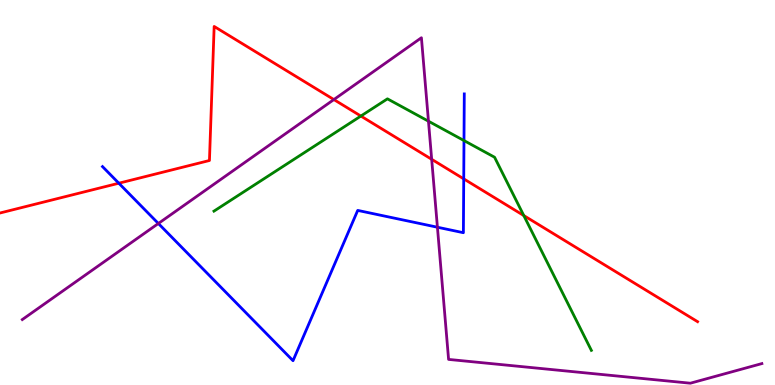[{'lines': ['blue', 'red'], 'intersections': [{'x': 1.53, 'y': 5.24}, {'x': 5.98, 'y': 5.35}]}, {'lines': ['green', 'red'], 'intersections': [{'x': 4.66, 'y': 6.99}, {'x': 6.76, 'y': 4.4}]}, {'lines': ['purple', 'red'], 'intersections': [{'x': 4.31, 'y': 7.41}, {'x': 5.57, 'y': 5.86}]}, {'lines': ['blue', 'green'], 'intersections': [{'x': 5.99, 'y': 6.35}]}, {'lines': ['blue', 'purple'], 'intersections': [{'x': 2.04, 'y': 4.19}, {'x': 5.64, 'y': 4.1}]}, {'lines': ['green', 'purple'], 'intersections': [{'x': 5.53, 'y': 6.85}]}]